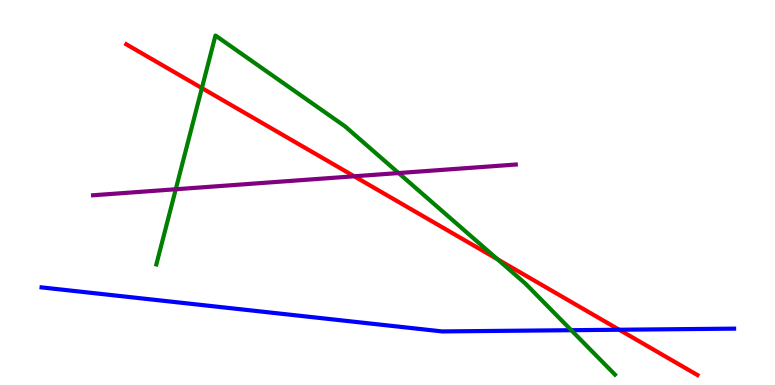[{'lines': ['blue', 'red'], 'intersections': [{'x': 7.99, 'y': 1.44}]}, {'lines': ['green', 'red'], 'intersections': [{'x': 2.61, 'y': 7.71}, {'x': 6.42, 'y': 3.27}]}, {'lines': ['purple', 'red'], 'intersections': [{'x': 4.57, 'y': 5.42}]}, {'lines': ['blue', 'green'], 'intersections': [{'x': 7.37, 'y': 1.42}]}, {'lines': ['blue', 'purple'], 'intersections': []}, {'lines': ['green', 'purple'], 'intersections': [{'x': 2.27, 'y': 5.08}, {'x': 5.14, 'y': 5.51}]}]